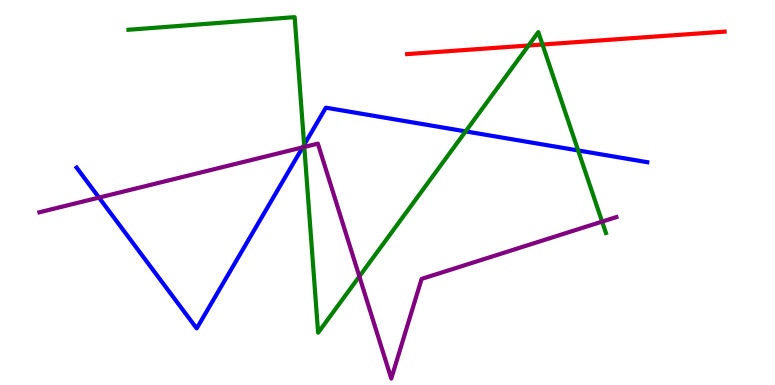[{'lines': ['blue', 'red'], 'intersections': []}, {'lines': ['green', 'red'], 'intersections': [{'x': 6.82, 'y': 8.82}, {'x': 7.0, 'y': 8.84}]}, {'lines': ['purple', 'red'], 'intersections': []}, {'lines': ['blue', 'green'], 'intersections': [{'x': 3.92, 'y': 6.24}, {'x': 6.01, 'y': 6.59}, {'x': 7.46, 'y': 6.09}]}, {'lines': ['blue', 'purple'], 'intersections': [{'x': 1.28, 'y': 4.87}, {'x': 3.91, 'y': 6.17}]}, {'lines': ['green', 'purple'], 'intersections': [{'x': 3.93, 'y': 6.18}, {'x': 4.64, 'y': 2.82}, {'x': 7.77, 'y': 4.24}]}]